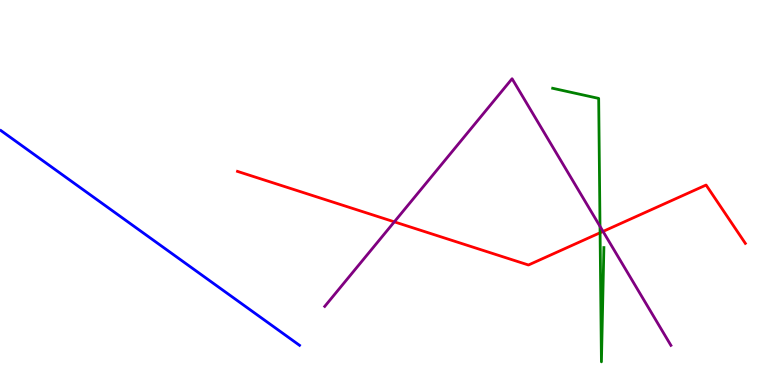[{'lines': ['blue', 'red'], 'intersections': []}, {'lines': ['green', 'red'], 'intersections': [{'x': 7.74, 'y': 3.95}]}, {'lines': ['purple', 'red'], 'intersections': [{'x': 5.09, 'y': 4.24}, {'x': 7.78, 'y': 3.99}]}, {'lines': ['blue', 'green'], 'intersections': []}, {'lines': ['blue', 'purple'], 'intersections': []}, {'lines': ['green', 'purple'], 'intersections': [{'x': 7.74, 'y': 4.12}]}]